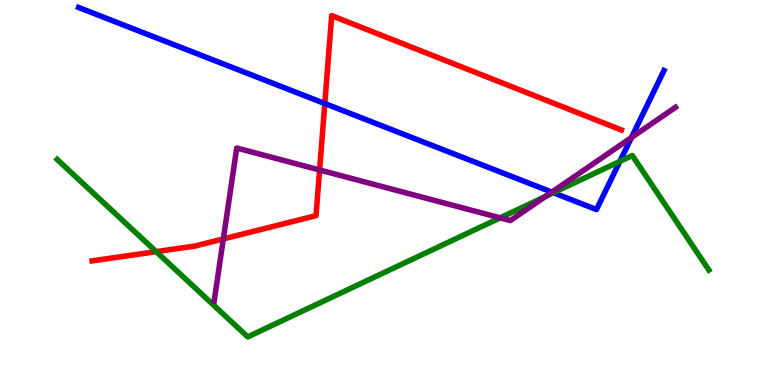[{'lines': ['blue', 'red'], 'intersections': [{'x': 4.19, 'y': 7.31}]}, {'lines': ['green', 'red'], 'intersections': [{'x': 2.01, 'y': 3.46}]}, {'lines': ['purple', 'red'], 'intersections': [{'x': 2.88, 'y': 3.79}, {'x': 4.12, 'y': 5.58}]}, {'lines': ['blue', 'green'], 'intersections': [{'x': 7.14, 'y': 4.99}, {'x': 8.0, 'y': 5.81}]}, {'lines': ['blue', 'purple'], 'intersections': [{'x': 7.12, 'y': 5.01}, {'x': 8.15, 'y': 6.43}]}, {'lines': ['green', 'purple'], 'intersections': [{'x': 6.45, 'y': 4.34}, {'x': 7.04, 'y': 4.9}]}]